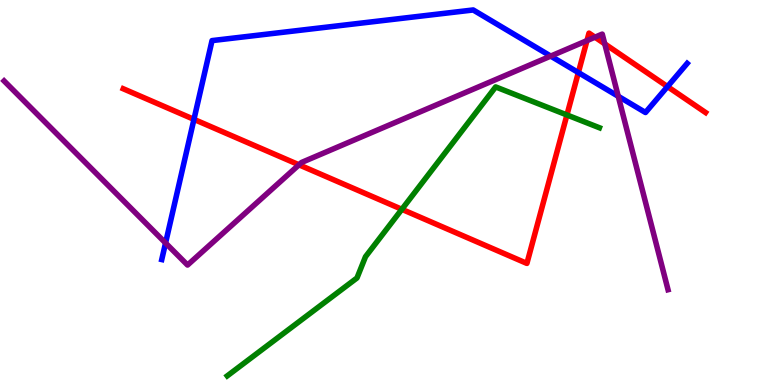[{'lines': ['blue', 'red'], 'intersections': [{'x': 2.5, 'y': 6.9}, {'x': 7.46, 'y': 8.12}, {'x': 8.61, 'y': 7.75}]}, {'lines': ['green', 'red'], 'intersections': [{'x': 5.19, 'y': 4.56}, {'x': 7.32, 'y': 7.01}]}, {'lines': ['purple', 'red'], 'intersections': [{'x': 3.86, 'y': 5.72}, {'x': 7.57, 'y': 8.95}, {'x': 7.68, 'y': 9.03}, {'x': 7.8, 'y': 8.86}]}, {'lines': ['blue', 'green'], 'intersections': []}, {'lines': ['blue', 'purple'], 'intersections': [{'x': 2.14, 'y': 3.69}, {'x': 7.11, 'y': 8.54}, {'x': 7.98, 'y': 7.5}]}, {'lines': ['green', 'purple'], 'intersections': []}]